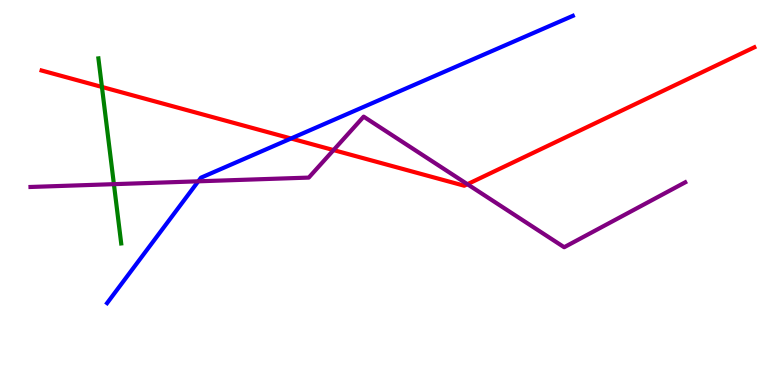[{'lines': ['blue', 'red'], 'intersections': [{'x': 3.76, 'y': 6.4}]}, {'lines': ['green', 'red'], 'intersections': [{'x': 1.32, 'y': 7.74}]}, {'lines': ['purple', 'red'], 'intersections': [{'x': 4.3, 'y': 6.1}, {'x': 6.03, 'y': 5.22}]}, {'lines': ['blue', 'green'], 'intersections': []}, {'lines': ['blue', 'purple'], 'intersections': [{'x': 2.56, 'y': 5.29}]}, {'lines': ['green', 'purple'], 'intersections': [{'x': 1.47, 'y': 5.22}]}]